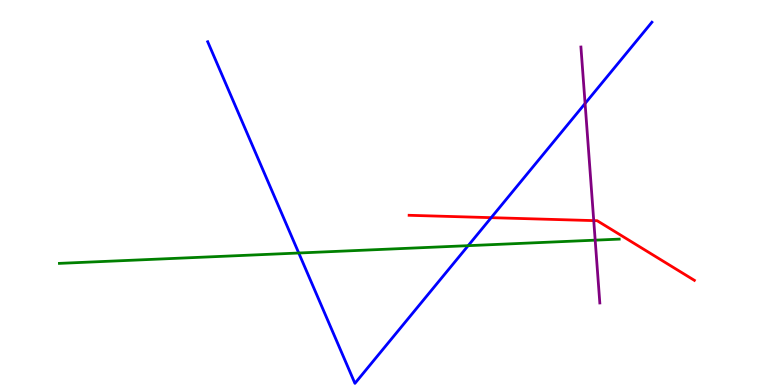[{'lines': ['blue', 'red'], 'intersections': [{'x': 6.34, 'y': 4.35}]}, {'lines': ['green', 'red'], 'intersections': []}, {'lines': ['purple', 'red'], 'intersections': [{'x': 7.66, 'y': 4.27}]}, {'lines': ['blue', 'green'], 'intersections': [{'x': 3.85, 'y': 3.43}, {'x': 6.04, 'y': 3.62}]}, {'lines': ['blue', 'purple'], 'intersections': [{'x': 7.55, 'y': 7.31}]}, {'lines': ['green', 'purple'], 'intersections': [{'x': 7.68, 'y': 3.76}]}]